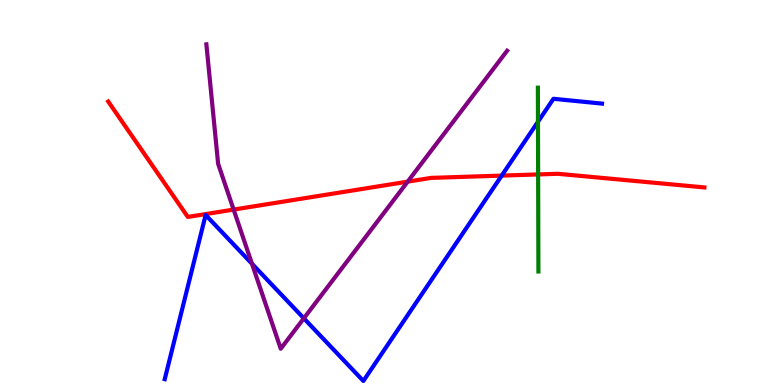[{'lines': ['blue', 'red'], 'intersections': [{'x': 6.47, 'y': 5.44}]}, {'lines': ['green', 'red'], 'intersections': [{'x': 6.94, 'y': 5.47}]}, {'lines': ['purple', 'red'], 'intersections': [{'x': 3.01, 'y': 4.56}, {'x': 5.26, 'y': 5.28}]}, {'lines': ['blue', 'green'], 'intersections': [{'x': 6.94, 'y': 6.84}]}, {'lines': ['blue', 'purple'], 'intersections': [{'x': 3.25, 'y': 3.15}, {'x': 3.92, 'y': 1.73}]}, {'lines': ['green', 'purple'], 'intersections': []}]